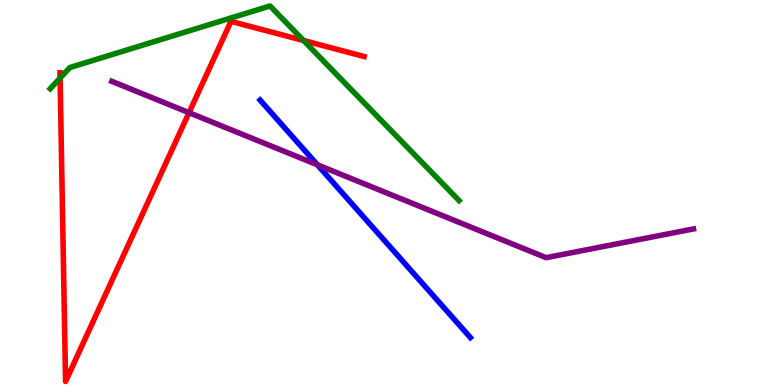[{'lines': ['blue', 'red'], 'intersections': []}, {'lines': ['green', 'red'], 'intersections': [{'x': 0.775, 'y': 7.97}, {'x': 3.92, 'y': 8.95}]}, {'lines': ['purple', 'red'], 'intersections': [{'x': 2.44, 'y': 7.07}]}, {'lines': ['blue', 'green'], 'intersections': []}, {'lines': ['blue', 'purple'], 'intersections': [{'x': 4.1, 'y': 5.72}]}, {'lines': ['green', 'purple'], 'intersections': []}]